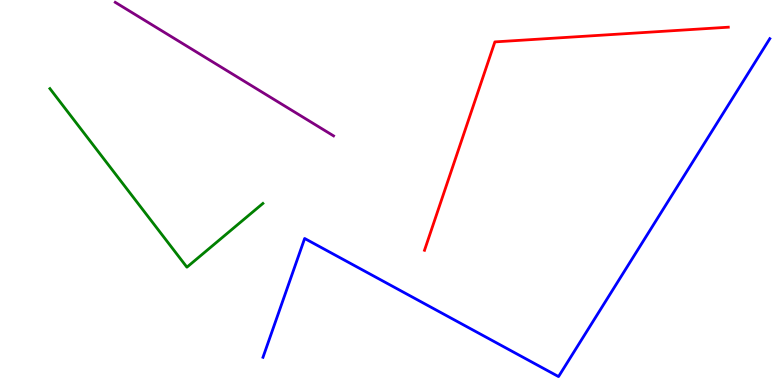[{'lines': ['blue', 'red'], 'intersections': []}, {'lines': ['green', 'red'], 'intersections': []}, {'lines': ['purple', 'red'], 'intersections': []}, {'lines': ['blue', 'green'], 'intersections': []}, {'lines': ['blue', 'purple'], 'intersections': []}, {'lines': ['green', 'purple'], 'intersections': []}]